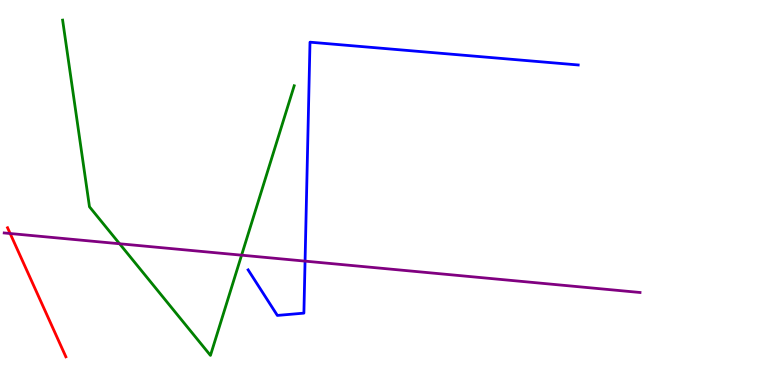[{'lines': ['blue', 'red'], 'intersections': []}, {'lines': ['green', 'red'], 'intersections': []}, {'lines': ['purple', 'red'], 'intersections': [{'x': 0.131, 'y': 3.93}]}, {'lines': ['blue', 'green'], 'intersections': []}, {'lines': ['blue', 'purple'], 'intersections': [{'x': 3.94, 'y': 3.22}]}, {'lines': ['green', 'purple'], 'intersections': [{'x': 1.54, 'y': 3.67}, {'x': 3.12, 'y': 3.37}]}]